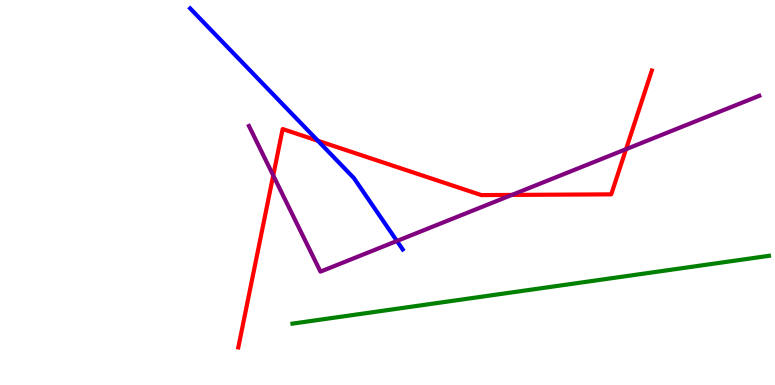[{'lines': ['blue', 'red'], 'intersections': [{'x': 4.1, 'y': 6.34}]}, {'lines': ['green', 'red'], 'intersections': []}, {'lines': ['purple', 'red'], 'intersections': [{'x': 3.53, 'y': 5.44}, {'x': 6.61, 'y': 4.94}, {'x': 8.08, 'y': 6.13}]}, {'lines': ['blue', 'green'], 'intersections': []}, {'lines': ['blue', 'purple'], 'intersections': [{'x': 5.12, 'y': 3.74}]}, {'lines': ['green', 'purple'], 'intersections': []}]